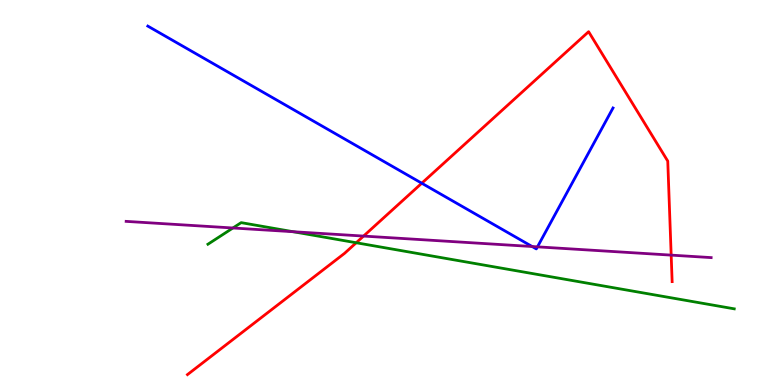[{'lines': ['blue', 'red'], 'intersections': [{'x': 5.44, 'y': 5.24}]}, {'lines': ['green', 'red'], 'intersections': [{'x': 4.6, 'y': 3.69}]}, {'lines': ['purple', 'red'], 'intersections': [{'x': 4.69, 'y': 3.87}, {'x': 8.66, 'y': 3.37}]}, {'lines': ['blue', 'green'], 'intersections': []}, {'lines': ['blue', 'purple'], 'intersections': [{'x': 6.87, 'y': 3.6}, {'x': 6.94, 'y': 3.59}]}, {'lines': ['green', 'purple'], 'intersections': [{'x': 3.01, 'y': 4.08}, {'x': 3.78, 'y': 3.98}]}]